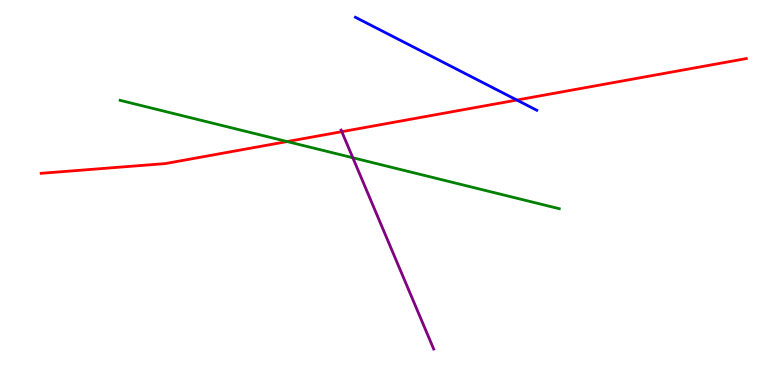[{'lines': ['blue', 'red'], 'intersections': [{'x': 6.67, 'y': 7.4}]}, {'lines': ['green', 'red'], 'intersections': [{'x': 3.71, 'y': 6.32}]}, {'lines': ['purple', 'red'], 'intersections': [{'x': 4.41, 'y': 6.58}]}, {'lines': ['blue', 'green'], 'intersections': []}, {'lines': ['blue', 'purple'], 'intersections': []}, {'lines': ['green', 'purple'], 'intersections': [{'x': 4.55, 'y': 5.9}]}]